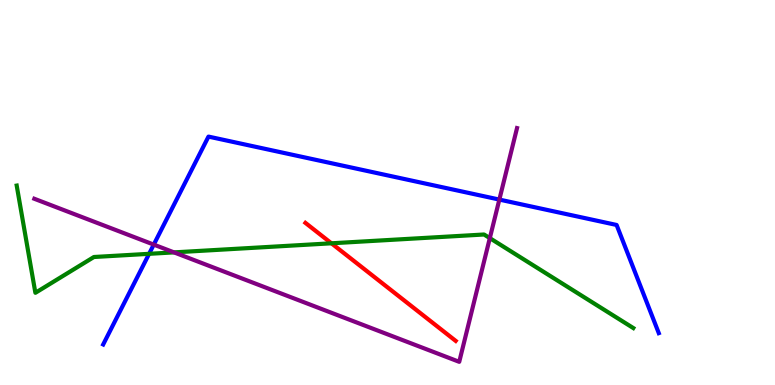[{'lines': ['blue', 'red'], 'intersections': []}, {'lines': ['green', 'red'], 'intersections': [{'x': 4.28, 'y': 3.68}]}, {'lines': ['purple', 'red'], 'intersections': []}, {'lines': ['blue', 'green'], 'intersections': [{'x': 1.92, 'y': 3.41}]}, {'lines': ['blue', 'purple'], 'intersections': [{'x': 1.98, 'y': 3.65}, {'x': 6.44, 'y': 4.82}]}, {'lines': ['green', 'purple'], 'intersections': [{'x': 2.25, 'y': 3.44}, {'x': 6.32, 'y': 3.81}]}]